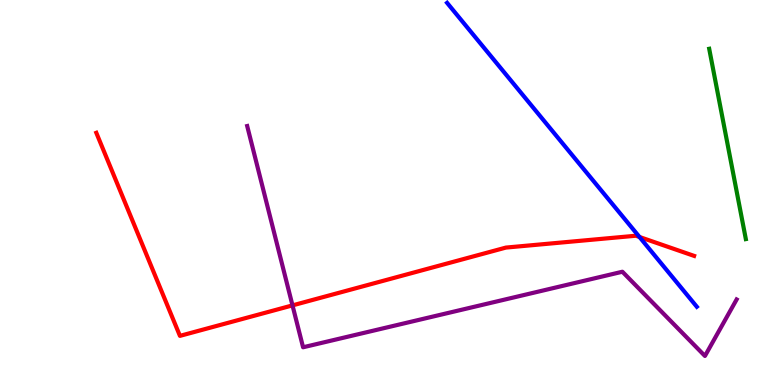[{'lines': ['blue', 'red'], 'intersections': [{'x': 8.25, 'y': 3.84}]}, {'lines': ['green', 'red'], 'intersections': []}, {'lines': ['purple', 'red'], 'intersections': [{'x': 3.77, 'y': 2.07}]}, {'lines': ['blue', 'green'], 'intersections': []}, {'lines': ['blue', 'purple'], 'intersections': []}, {'lines': ['green', 'purple'], 'intersections': []}]